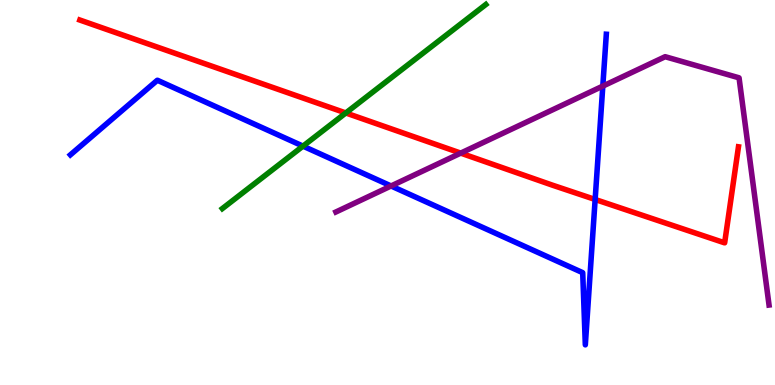[{'lines': ['blue', 'red'], 'intersections': [{'x': 7.68, 'y': 4.82}]}, {'lines': ['green', 'red'], 'intersections': [{'x': 4.46, 'y': 7.07}]}, {'lines': ['purple', 'red'], 'intersections': [{'x': 5.94, 'y': 6.02}]}, {'lines': ['blue', 'green'], 'intersections': [{'x': 3.91, 'y': 6.2}]}, {'lines': ['blue', 'purple'], 'intersections': [{'x': 5.05, 'y': 5.17}, {'x': 7.78, 'y': 7.76}]}, {'lines': ['green', 'purple'], 'intersections': []}]